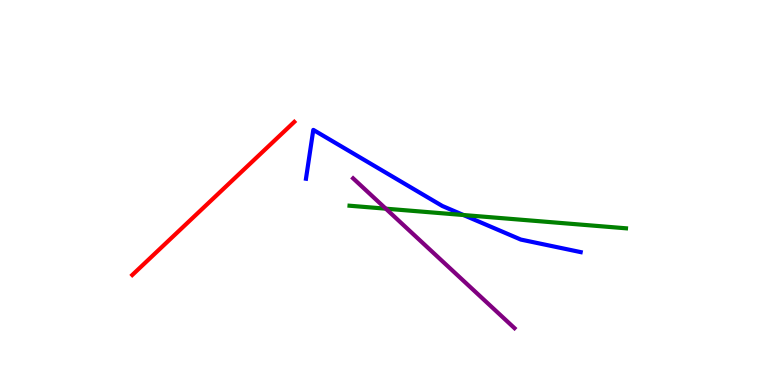[{'lines': ['blue', 'red'], 'intersections': []}, {'lines': ['green', 'red'], 'intersections': []}, {'lines': ['purple', 'red'], 'intersections': []}, {'lines': ['blue', 'green'], 'intersections': [{'x': 5.98, 'y': 4.42}]}, {'lines': ['blue', 'purple'], 'intersections': []}, {'lines': ['green', 'purple'], 'intersections': [{'x': 4.98, 'y': 4.58}]}]